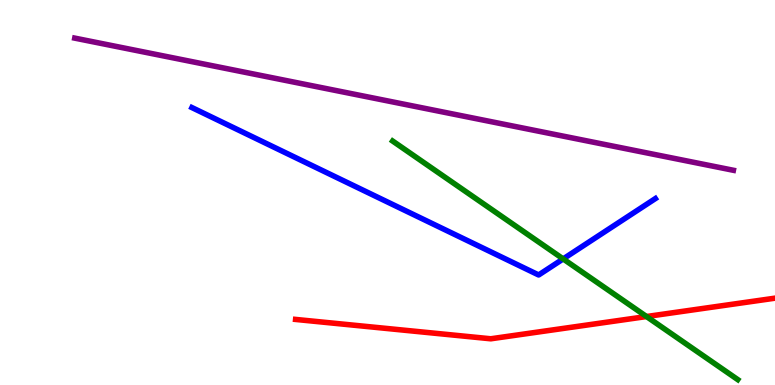[{'lines': ['blue', 'red'], 'intersections': []}, {'lines': ['green', 'red'], 'intersections': [{'x': 8.34, 'y': 1.78}]}, {'lines': ['purple', 'red'], 'intersections': []}, {'lines': ['blue', 'green'], 'intersections': [{'x': 7.27, 'y': 3.27}]}, {'lines': ['blue', 'purple'], 'intersections': []}, {'lines': ['green', 'purple'], 'intersections': []}]